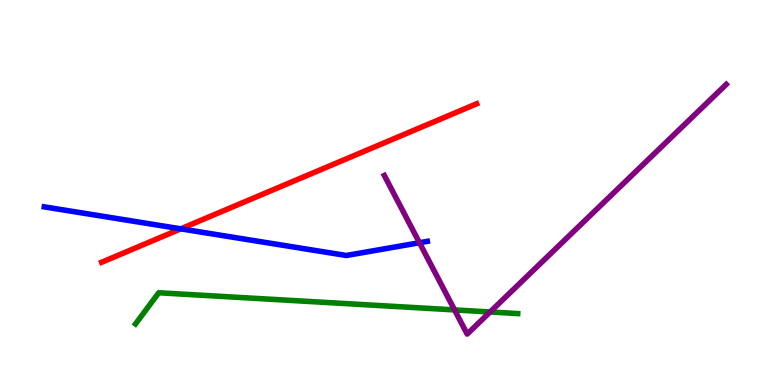[{'lines': ['blue', 'red'], 'intersections': [{'x': 2.33, 'y': 4.06}]}, {'lines': ['green', 'red'], 'intersections': []}, {'lines': ['purple', 'red'], 'intersections': []}, {'lines': ['blue', 'green'], 'intersections': []}, {'lines': ['blue', 'purple'], 'intersections': [{'x': 5.41, 'y': 3.7}]}, {'lines': ['green', 'purple'], 'intersections': [{'x': 5.87, 'y': 1.95}, {'x': 6.32, 'y': 1.9}]}]